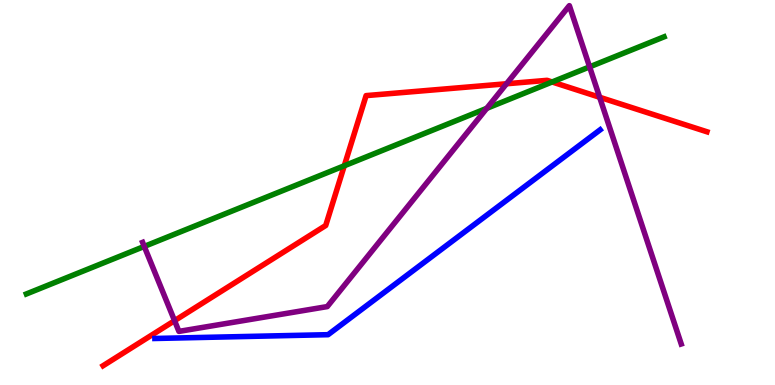[{'lines': ['blue', 'red'], 'intersections': []}, {'lines': ['green', 'red'], 'intersections': [{'x': 4.44, 'y': 5.69}, {'x': 7.12, 'y': 7.87}]}, {'lines': ['purple', 'red'], 'intersections': [{'x': 2.25, 'y': 1.67}, {'x': 6.54, 'y': 7.82}, {'x': 7.74, 'y': 7.47}]}, {'lines': ['blue', 'green'], 'intersections': []}, {'lines': ['blue', 'purple'], 'intersections': []}, {'lines': ['green', 'purple'], 'intersections': [{'x': 1.86, 'y': 3.6}, {'x': 6.28, 'y': 7.19}, {'x': 7.61, 'y': 8.26}]}]